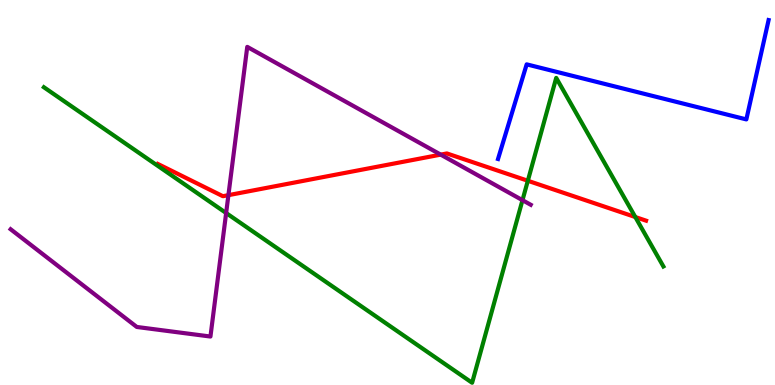[{'lines': ['blue', 'red'], 'intersections': []}, {'lines': ['green', 'red'], 'intersections': [{'x': 6.81, 'y': 5.3}, {'x': 8.2, 'y': 4.36}]}, {'lines': ['purple', 'red'], 'intersections': [{'x': 2.95, 'y': 4.93}, {'x': 5.69, 'y': 5.98}]}, {'lines': ['blue', 'green'], 'intersections': []}, {'lines': ['blue', 'purple'], 'intersections': []}, {'lines': ['green', 'purple'], 'intersections': [{'x': 2.92, 'y': 4.47}, {'x': 6.74, 'y': 4.8}]}]